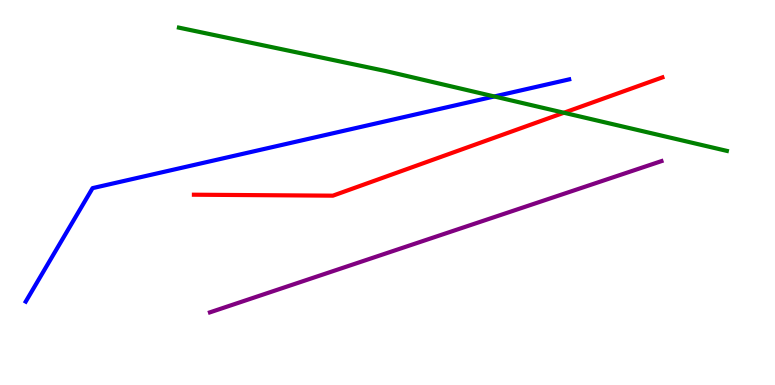[{'lines': ['blue', 'red'], 'intersections': []}, {'lines': ['green', 'red'], 'intersections': [{'x': 7.28, 'y': 7.07}]}, {'lines': ['purple', 'red'], 'intersections': []}, {'lines': ['blue', 'green'], 'intersections': [{'x': 6.38, 'y': 7.49}]}, {'lines': ['blue', 'purple'], 'intersections': []}, {'lines': ['green', 'purple'], 'intersections': []}]